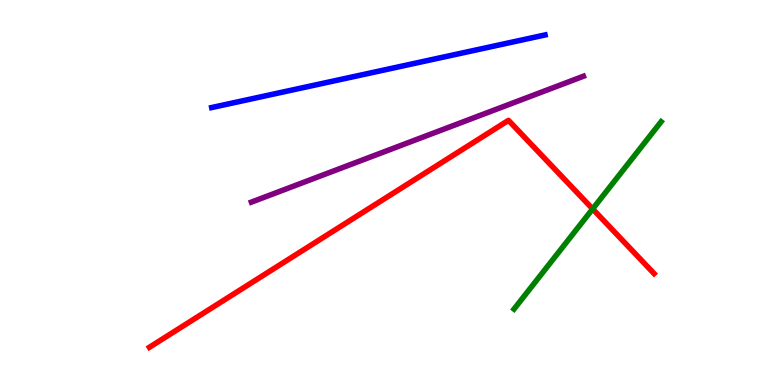[{'lines': ['blue', 'red'], 'intersections': []}, {'lines': ['green', 'red'], 'intersections': [{'x': 7.65, 'y': 4.57}]}, {'lines': ['purple', 'red'], 'intersections': []}, {'lines': ['blue', 'green'], 'intersections': []}, {'lines': ['blue', 'purple'], 'intersections': []}, {'lines': ['green', 'purple'], 'intersections': []}]